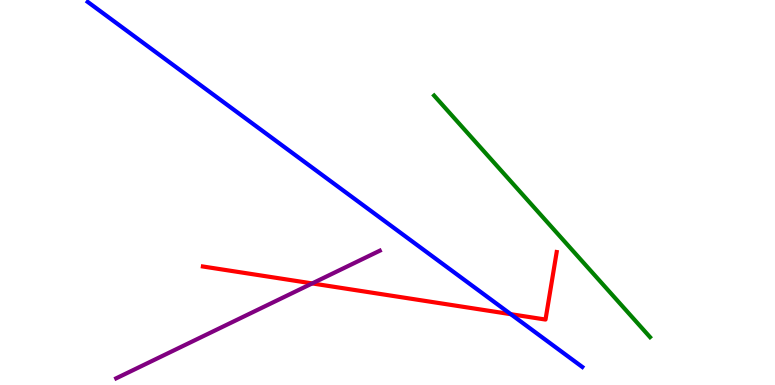[{'lines': ['blue', 'red'], 'intersections': [{'x': 6.59, 'y': 1.84}]}, {'lines': ['green', 'red'], 'intersections': []}, {'lines': ['purple', 'red'], 'intersections': [{'x': 4.03, 'y': 2.64}]}, {'lines': ['blue', 'green'], 'intersections': []}, {'lines': ['blue', 'purple'], 'intersections': []}, {'lines': ['green', 'purple'], 'intersections': []}]